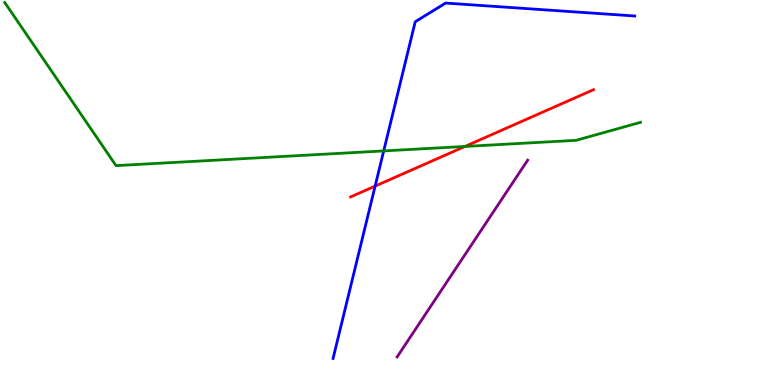[{'lines': ['blue', 'red'], 'intersections': [{'x': 4.84, 'y': 5.17}]}, {'lines': ['green', 'red'], 'intersections': [{'x': 6.0, 'y': 6.2}]}, {'lines': ['purple', 'red'], 'intersections': []}, {'lines': ['blue', 'green'], 'intersections': [{'x': 4.95, 'y': 6.08}]}, {'lines': ['blue', 'purple'], 'intersections': []}, {'lines': ['green', 'purple'], 'intersections': []}]